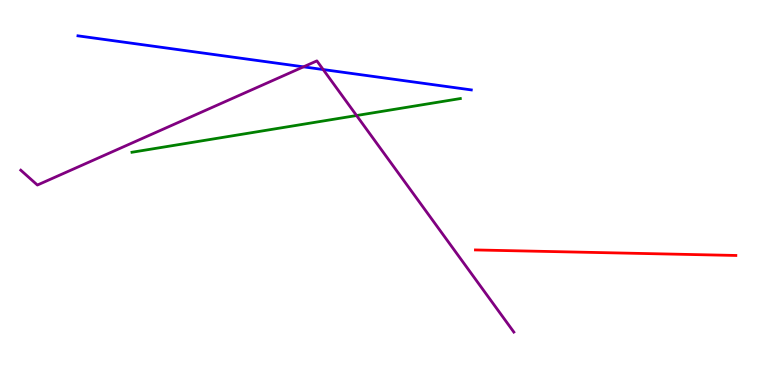[{'lines': ['blue', 'red'], 'intersections': []}, {'lines': ['green', 'red'], 'intersections': []}, {'lines': ['purple', 'red'], 'intersections': []}, {'lines': ['blue', 'green'], 'intersections': []}, {'lines': ['blue', 'purple'], 'intersections': [{'x': 3.92, 'y': 8.26}, {'x': 4.17, 'y': 8.19}]}, {'lines': ['green', 'purple'], 'intersections': [{'x': 4.6, 'y': 7.0}]}]